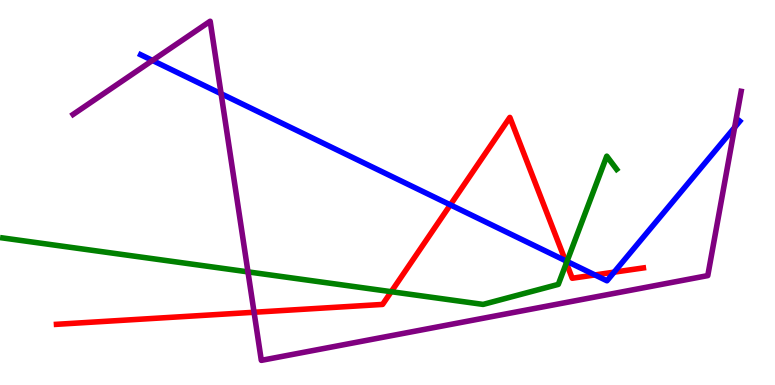[{'lines': ['blue', 'red'], 'intersections': [{'x': 5.81, 'y': 4.68}, {'x': 7.3, 'y': 3.23}, {'x': 7.68, 'y': 2.86}, {'x': 7.92, 'y': 2.93}]}, {'lines': ['green', 'red'], 'intersections': [{'x': 5.05, 'y': 2.42}, {'x': 7.31, 'y': 3.17}]}, {'lines': ['purple', 'red'], 'intersections': [{'x': 3.28, 'y': 1.89}]}, {'lines': ['blue', 'green'], 'intersections': [{'x': 7.32, 'y': 3.21}]}, {'lines': ['blue', 'purple'], 'intersections': [{'x': 1.97, 'y': 8.43}, {'x': 2.85, 'y': 7.57}, {'x': 9.48, 'y': 6.69}]}, {'lines': ['green', 'purple'], 'intersections': [{'x': 3.2, 'y': 2.94}]}]